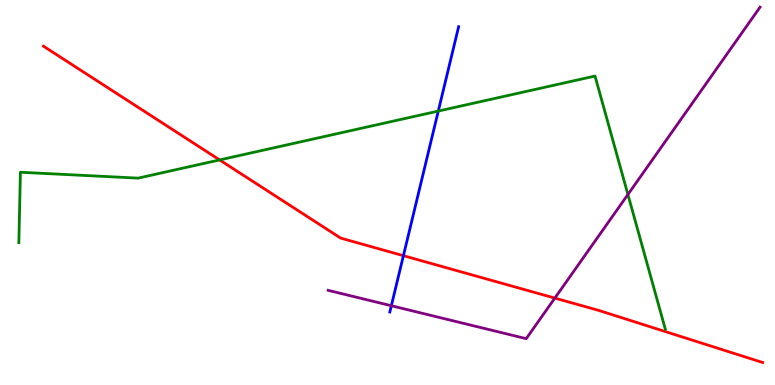[{'lines': ['blue', 'red'], 'intersections': [{'x': 5.21, 'y': 3.36}]}, {'lines': ['green', 'red'], 'intersections': [{'x': 2.83, 'y': 5.85}]}, {'lines': ['purple', 'red'], 'intersections': [{'x': 7.16, 'y': 2.26}]}, {'lines': ['blue', 'green'], 'intersections': [{'x': 5.66, 'y': 7.12}]}, {'lines': ['blue', 'purple'], 'intersections': [{'x': 5.05, 'y': 2.06}]}, {'lines': ['green', 'purple'], 'intersections': [{'x': 8.1, 'y': 4.95}]}]